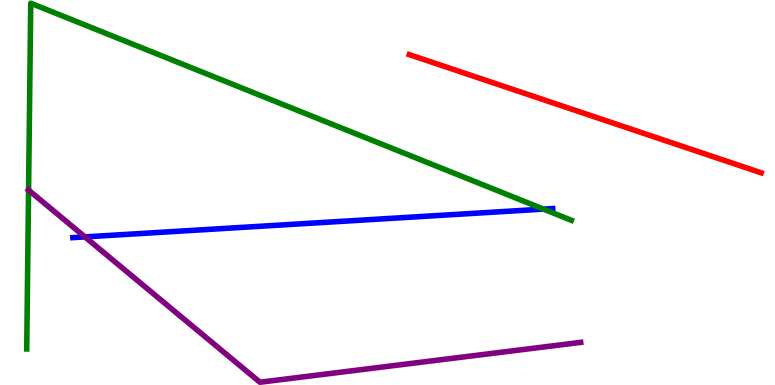[{'lines': ['blue', 'red'], 'intersections': []}, {'lines': ['green', 'red'], 'intersections': []}, {'lines': ['purple', 'red'], 'intersections': []}, {'lines': ['blue', 'green'], 'intersections': [{'x': 7.01, 'y': 4.57}]}, {'lines': ['blue', 'purple'], 'intersections': [{'x': 1.1, 'y': 3.85}]}, {'lines': ['green', 'purple'], 'intersections': [{'x': 0.369, 'y': 5.06}]}]